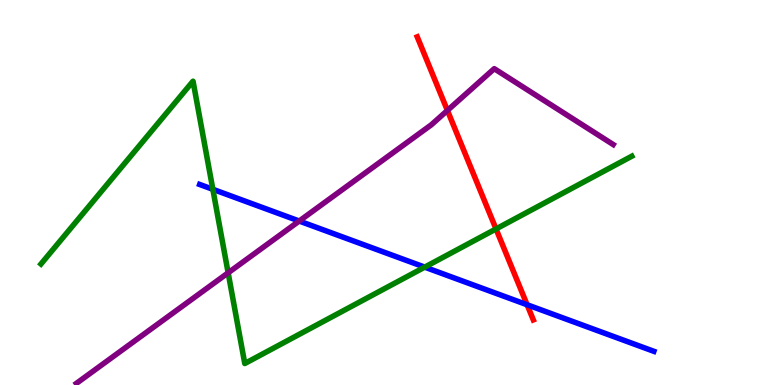[{'lines': ['blue', 'red'], 'intersections': [{'x': 6.8, 'y': 2.08}]}, {'lines': ['green', 'red'], 'intersections': [{'x': 6.4, 'y': 4.05}]}, {'lines': ['purple', 'red'], 'intersections': [{'x': 5.77, 'y': 7.13}]}, {'lines': ['blue', 'green'], 'intersections': [{'x': 2.75, 'y': 5.08}, {'x': 5.48, 'y': 3.06}]}, {'lines': ['blue', 'purple'], 'intersections': [{'x': 3.86, 'y': 4.26}]}, {'lines': ['green', 'purple'], 'intersections': [{'x': 2.94, 'y': 2.91}]}]